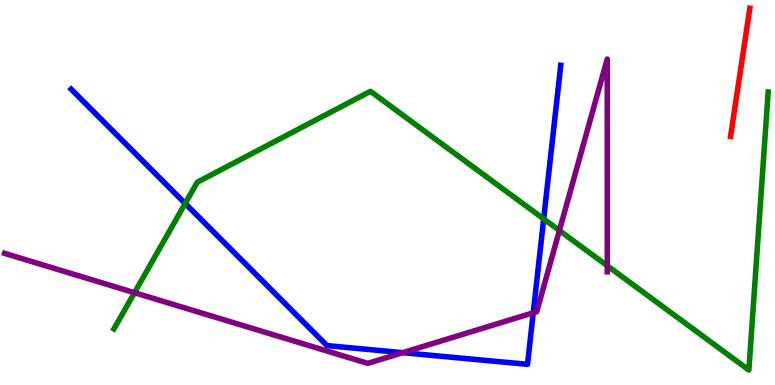[{'lines': ['blue', 'red'], 'intersections': []}, {'lines': ['green', 'red'], 'intersections': []}, {'lines': ['purple', 'red'], 'intersections': []}, {'lines': ['blue', 'green'], 'intersections': [{'x': 2.39, 'y': 4.71}, {'x': 7.02, 'y': 4.31}]}, {'lines': ['blue', 'purple'], 'intersections': [{'x': 5.2, 'y': 0.84}, {'x': 6.88, 'y': 1.88}]}, {'lines': ['green', 'purple'], 'intersections': [{'x': 1.74, 'y': 2.4}, {'x': 7.22, 'y': 4.01}, {'x': 7.84, 'y': 3.1}]}]